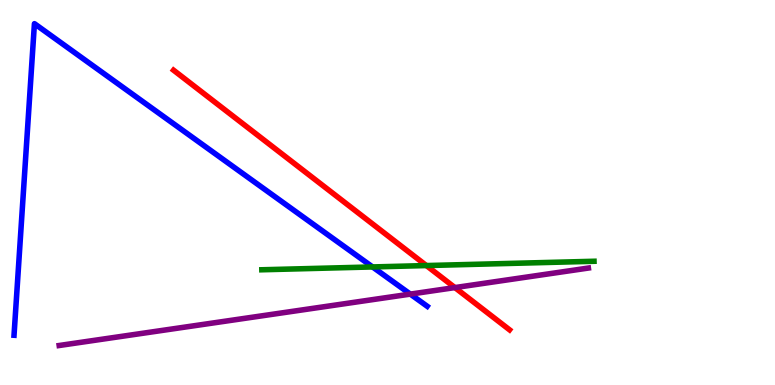[{'lines': ['blue', 'red'], 'intersections': []}, {'lines': ['green', 'red'], 'intersections': [{'x': 5.5, 'y': 3.1}]}, {'lines': ['purple', 'red'], 'intersections': [{'x': 5.87, 'y': 2.53}]}, {'lines': ['blue', 'green'], 'intersections': [{'x': 4.81, 'y': 3.07}]}, {'lines': ['blue', 'purple'], 'intersections': [{'x': 5.29, 'y': 2.36}]}, {'lines': ['green', 'purple'], 'intersections': []}]